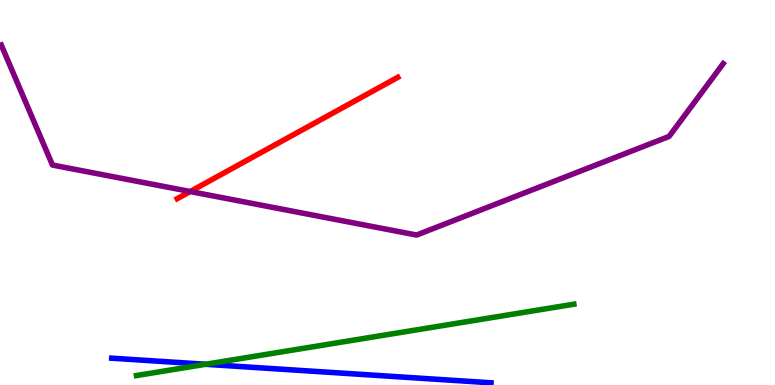[{'lines': ['blue', 'red'], 'intersections': []}, {'lines': ['green', 'red'], 'intersections': []}, {'lines': ['purple', 'red'], 'intersections': [{'x': 2.45, 'y': 5.03}]}, {'lines': ['blue', 'green'], 'intersections': [{'x': 2.65, 'y': 0.538}]}, {'lines': ['blue', 'purple'], 'intersections': []}, {'lines': ['green', 'purple'], 'intersections': []}]